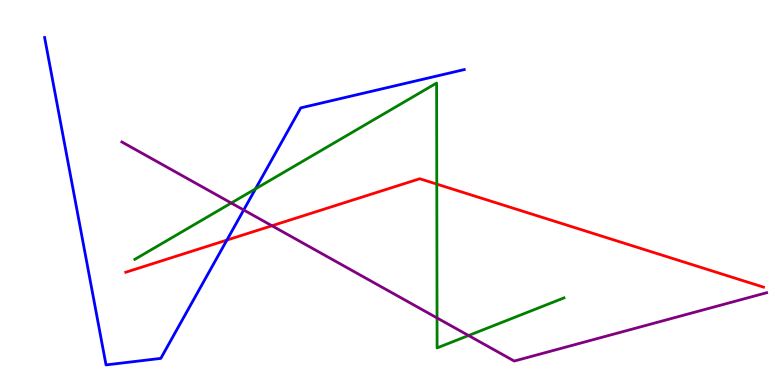[{'lines': ['blue', 'red'], 'intersections': [{'x': 2.93, 'y': 3.76}]}, {'lines': ['green', 'red'], 'intersections': [{'x': 5.64, 'y': 5.22}]}, {'lines': ['purple', 'red'], 'intersections': [{'x': 3.51, 'y': 4.14}]}, {'lines': ['blue', 'green'], 'intersections': [{'x': 3.3, 'y': 5.1}]}, {'lines': ['blue', 'purple'], 'intersections': [{'x': 3.14, 'y': 4.55}]}, {'lines': ['green', 'purple'], 'intersections': [{'x': 2.98, 'y': 4.73}, {'x': 5.64, 'y': 1.74}, {'x': 6.05, 'y': 1.29}]}]